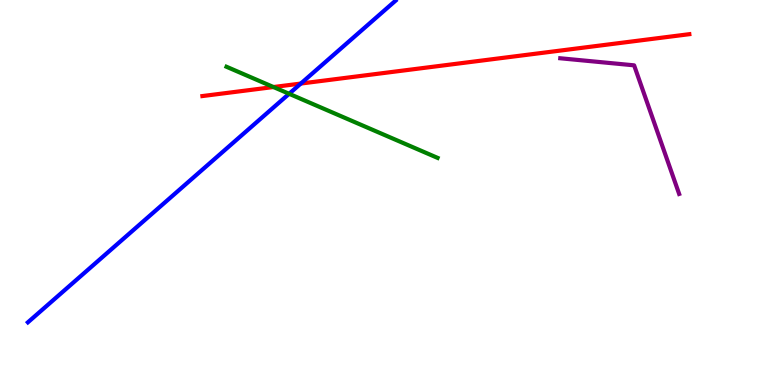[{'lines': ['blue', 'red'], 'intersections': [{'x': 3.88, 'y': 7.83}]}, {'lines': ['green', 'red'], 'intersections': [{'x': 3.53, 'y': 7.74}]}, {'lines': ['purple', 'red'], 'intersections': []}, {'lines': ['blue', 'green'], 'intersections': [{'x': 3.73, 'y': 7.56}]}, {'lines': ['blue', 'purple'], 'intersections': []}, {'lines': ['green', 'purple'], 'intersections': []}]